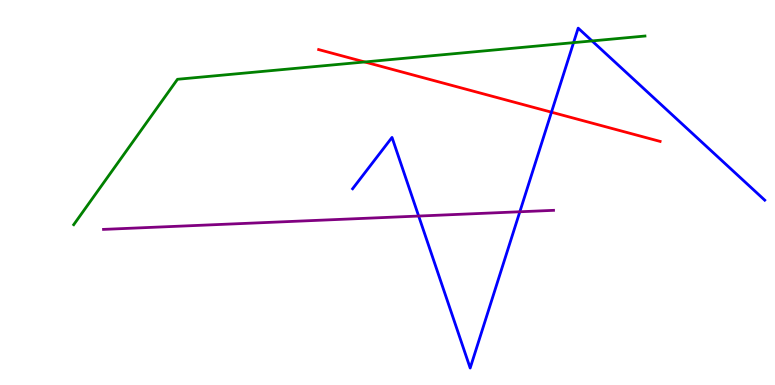[{'lines': ['blue', 'red'], 'intersections': [{'x': 7.12, 'y': 7.09}]}, {'lines': ['green', 'red'], 'intersections': [{'x': 4.71, 'y': 8.39}]}, {'lines': ['purple', 'red'], 'intersections': []}, {'lines': ['blue', 'green'], 'intersections': [{'x': 7.4, 'y': 8.89}, {'x': 7.64, 'y': 8.94}]}, {'lines': ['blue', 'purple'], 'intersections': [{'x': 5.4, 'y': 4.39}, {'x': 6.71, 'y': 4.5}]}, {'lines': ['green', 'purple'], 'intersections': []}]